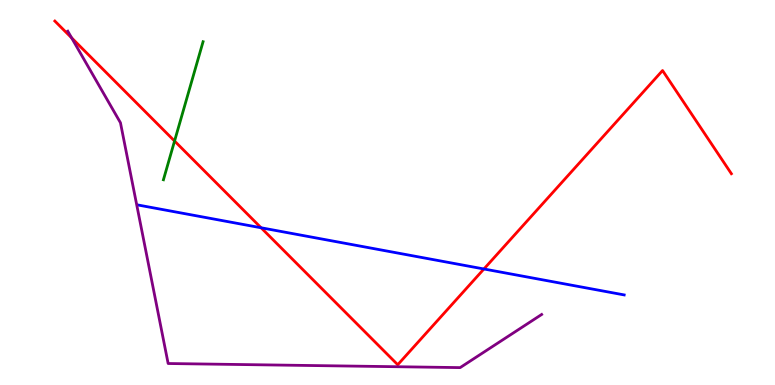[{'lines': ['blue', 'red'], 'intersections': [{'x': 3.37, 'y': 4.08}, {'x': 6.24, 'y': 3.01}]}, {'lines': ['green', 'red'], 'intersections': [{'x': 2.25, 'y': 6.34}]}, {'lines': ['purple', 'red'], 'intersections': [{'x': 0.924, 'y': 9.02}]}, {'lines': ['blue', 'green'], 'intersections': []}, {'lines': ['blue', 'purple'], 'intersections': []}, {'lines': ['green', 'purple'], 'intersections': []}]